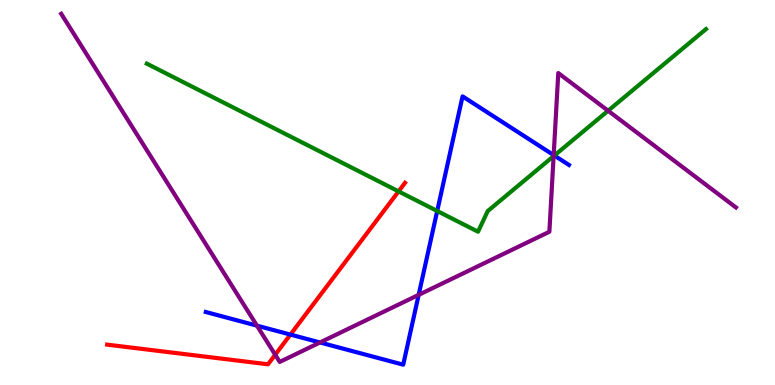[{'lines': ['blue', 'red'], 'intersections': [{'x': 3.75, 'y': 1.31}]}, {'lines': ['green', 'red'], 'intersections': [{'x': 5.14, 'y': 5.03}]}, {'lines': ['purple', 'red'], 'intersections': [{'x': 3.55, 'y': 0.786}]}, {'lines': ['blue', 'green'], 'intersections': [{'x': 5.64, 'y': 4.52}, {'x': 7.15, 'y': 5.96}]}, {'lines': ['blue', 'purple'], 'intersections': [{'x': 3.32, 'y': 1.54}, {'x': 4.13, 'y': 1.1}, {'x': 5.4, 'y': 2.34}, {'x': 7.14, 'y': 5.97}]}, {'lines': ['green', 'purple'], 'intersections': [{'x': 7.14, 'y': 5.94}, {'x': 7.85, 'y': 7.12}]}]